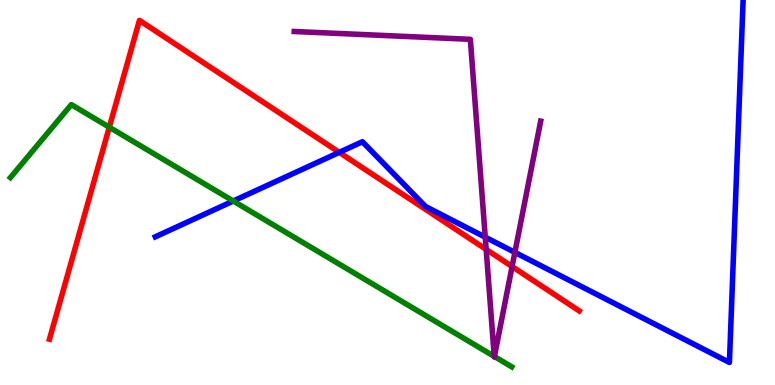[{'lines': ['blue', 'red'], 'intersections': [{'x': 4.38, 'y': 6.04}]}, {'lines': ['green', 'red'], 'intersections': [{'x': 1.41, 'y': 6.7}]}, {'lines': ['purple', 'red'], 'intersections': [{'x': 6.27, 'y': 3.52}, {'x': 6.61, 'y': 3.08}]}, {'lines': ['blue', 'green'], 'intersections': [{'x': 3.01, 'y': 4.78}]}, {'lines': ['blue', 'purple'], 'intersections': [{'x': 6.26, 'y': 3.84}, {'x': 6.64, 'y': 3.44}]}, {'lines': ['green', 'purple'], 'intersections': [{'x': 6.38, 'y': 0.743}, {'x': 6.38, 'y': 0.74}]}]